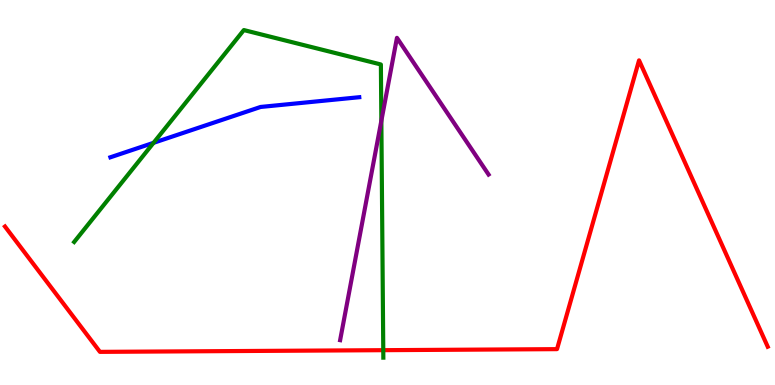[{'lines': ['blue', 'red'], 'intersections': []}, {'lines': ['green', 'red'], 'intersections': [{'x': 4.95, 'y': 0.905}]}, {'lines': ['purple', 'red'], 'intersections': []}, {'lines': ['blue', 'green'], 'intersections': [{'x': 1.98, 'y': 6.29}]}, {'lines': ['blue', 'purple'], 'intersections': []}, {'lines': ['green', 'purple'], 'intersections': [{'x': 4.92, 'y': 6.86}]}]